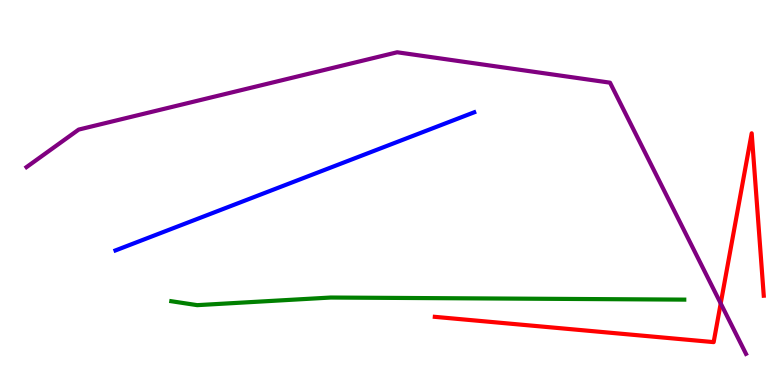[{'lines': ['blue', 'red'], 'intersections': []}, {'lines': ['green', 'red'], 'intersections': []}, {'lines': ['purple', 'red'], 'intersections': [{'x': 9.3, 'y': 2.12}]}, {'lines': ['blue', 'green'], 'intersections': []}, {'lines': ['blue', 'purple'], 'intersections': []}, {'lines': ['green', 'purple'], 'intersections': []}]